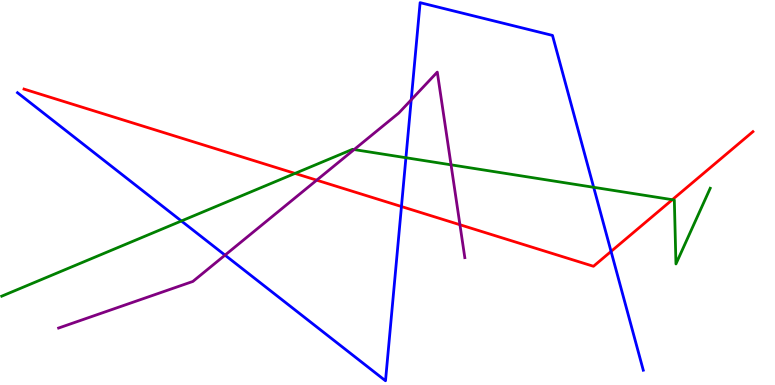[{'lines': ['blue', 'red'], 'intersections': [{'x': 5.18, 'y': 4.64}, {'x': 7.88, 'y': 3.47}]}, {'lines': ['green', 'red'], 'intersections': [{'x': 3.81, 'y': 5.5}, {'x': 8.68, 'y': 4.81}]}, {'lines': ['purple', 'red'], 'intersections': [{'x': 4.09, 'y': 5.32}, {'x': 5.93, 'y': 4.16}]}, {'lines': ['blue', 'green'], 'intersections': [{'x': 2.34, 'y': 4.26}, {'x': 5.24, 'y': 5.9}, {'x': 7.66, 'y': 5.14}]}, {'lines': ['blue', 'purple'], 'intersections': [{'x': 2.9, 'y': 3.37}, {'x': 5.31, 'y': 7.41}]}, {'lines': ['green', 'purple'], 'intersections': [{'x': 4.57, 'y': 6.12}, {'x': 5.82, 'y': 5.72}]}]